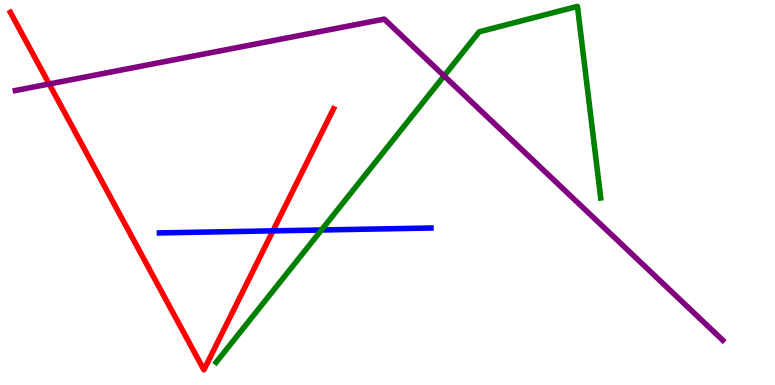[{'lines': ['blue', 'red'], 'intersections': [{'x': 3.52, 'y': 4.0}]}, {'lines': ['green', 'red'], 'intersections': []}, {'lines': ['purple', 'red'], 'intersections': [{'x': 0.634, 'y': 7.82}]}, {'lines': ['blue', 'green'], 'intersections': [{'x': 4.15, 'y': 4.03}]}, {'lines': ['blue', 'purple'], 'intersections': []}, {'lines': ['green', 'purple'], 'intersections': [{'x': 5.73, 'y': 8.03}]}]